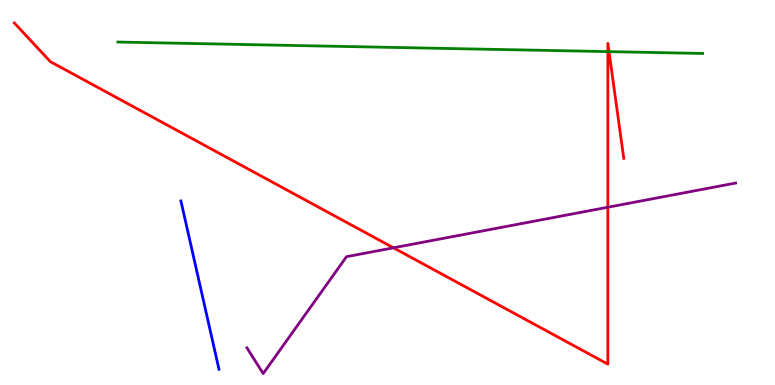[{'lines': ['blue', 'red'], 'intersections': []}, {'lines': ['green', 'red'], 'intersections': [{'x': 7.84, 'y': 8.66}, {'x': 7.86, 'y': 8.66}]}, {'lines': ['purple', 'red'], 'intersections': [{'x': 5.08, 'y': 3.56}, {'x': 7.84, 'y': 4.62}]}, {'lines': ['blue', 'green'], 'intersections': []}, {'lines': ['blue', 'purple'], 'intersections': []}, {'lines': ['green', 'purple'], 'intersections': []}]